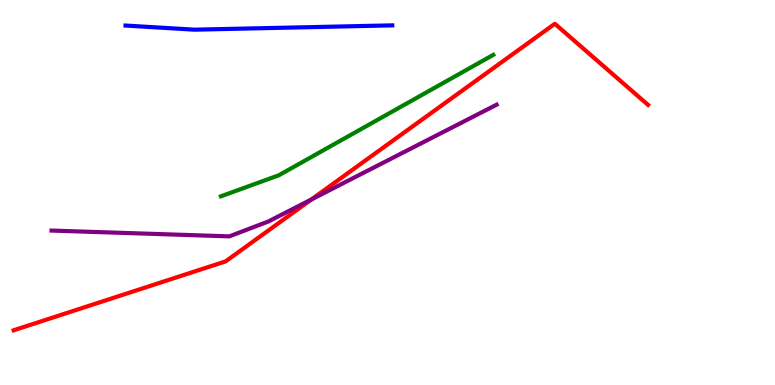[{'lines': ['blue', 'red'], 'intersections': []}, {'lines': ['green', 'red'], 'intersections': []}, {'lines': ['purple', 'red'], 'intersections': [{'x': 4.02, 'y': 4.82}]}, {'lines': ['blue', 'green'], 'intersections': []}, {'lines': ['blue', 'purple'], 'intersections': []}, {'lines': ['green', 'purple'], 'intersections': []}]